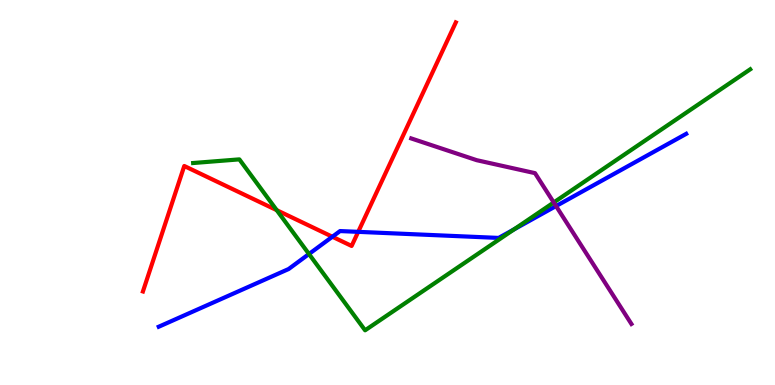[{'lines': ['blue', 'red'], 'intersections': [{'x': 4.29, 'y': 3.85}, {'x': 4.62, 'y': 3.98}]}, {'lines': ['green', 'red'], 'intersections': [{'x': 3.57, 'y': 4.54}]}, {'lines': ['purple', 'red'], 'intersections': []}, {'lines': ['blue', 'green'], 'intersections': [{'x': 3.99, 'y': 3.4}, {'x': 6.63, 'y': 4.04}]}, {'lines': ['blue', 'purple'], 'intersections': [{'x': 7.17, 'y': 4.65}]}, {'lines': ['green', 'purple'], 'intersections': [{'x': 7.15, 'y': 4.74}]}]